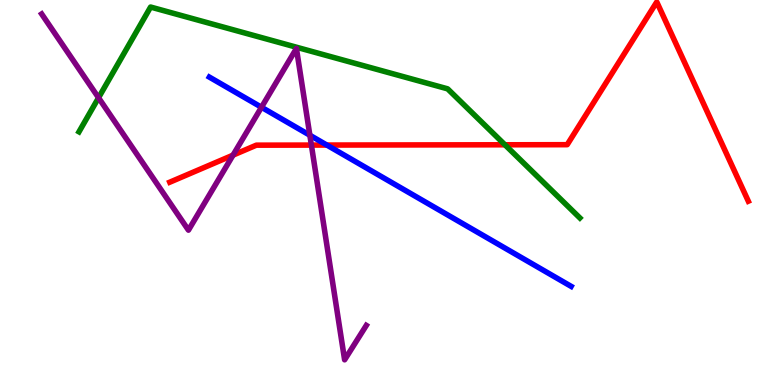[{'lines': ['blue', 'red'], 'intersections': [{'x': 4.22, 'y': 6.23}]}, {'lines': ['green', 'red'], 'intersections': [{'x': 6.52, 'y': 6.24}]}, {'lines': ['purple', 'red'], 'intersections': [{'x': 3.01, 'y': 5.97}, {'x': 4.02, 'y': 6.23}]}, {'lines': ['blue', 'green'], 'intersections': []}, {'lines': ['blue', 'purple'], 'intersections': [{'x': 3.37, 'y': 7.21}, {'x': 4.0, 'y': 6.49}]}, {'lines': ['green', 'purple'], 'intersections': [{'x': 1.27, 'y': 7.46}]}]